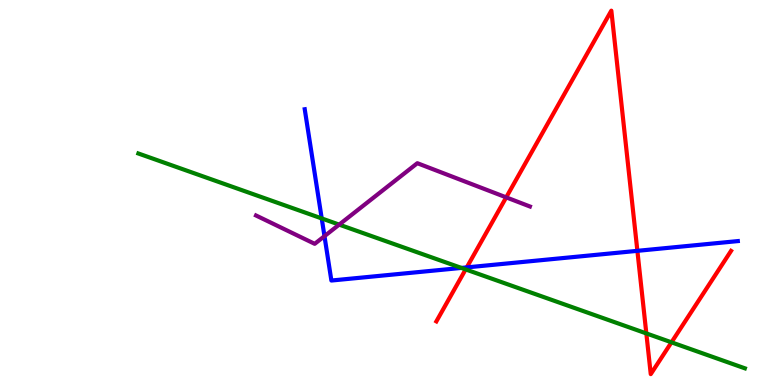[{'lines': ['blue', 'red'], 'intersections': [{'x': 6.02, 'y': 3.05}, {'x': 8.22, 'y': 3.48}]}, {'lines': ['green', 'red'], 'intersections': [{'x': 6.01, 'y': 3.0}, {'x': 8.34, 'y': 1.34}, {'x': 8.66, 'y': 1.11}]}, {'lines': ['purple', 'red'], 'intersections': [{'x': 6.53, 'y': 4.87}]}, {'lines': ['blue', 'green'], 'intersections': [{'x': 4.15, 'y': 4.33}, {'x': 5.95, 'y': 3.04}]}, {'lines': ['blue', 'purple'], 'intersections': [{'x': 4.19, 'y': 3.87}]}, {'lines': ['green', 'purple'], 'intersections': [{'x': 4.38, 'y': 4.17}]}]